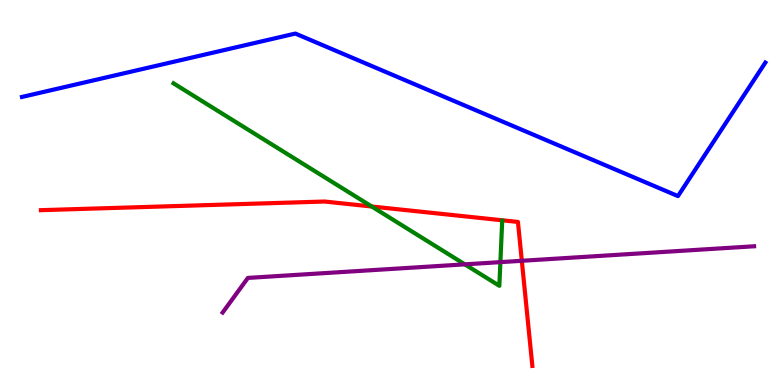[{'lines': ['blue', 'red'], 'intersections': []}, {'lines': ['green', 'red'], 'intersections': [{'x': 4.8, 'y': 4.64}]}, {'lines': ['purple', 'red'], 'intersections': [{'x': 6.73, 'y': 3.23}]}, {'lines': ['blue', 'green'], 'intersections': []}, {'lines': ['blue', 'purple'], 'intersections': []}, {'lines': ['green', 'purple'], 'intersections': [{'x': 6.0, 'y': 3.13}, {'x': 6.46, 'y': 3.19}]}]